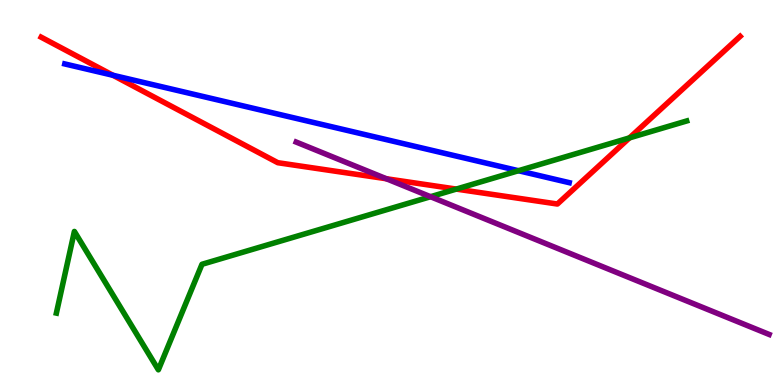[{'lines': ['blue', 'red'], 'intersections': [{'x': 1.46, 'y': 8.04}]}, {'lines': ['green', 'red'], 'intersections': [{'x': 5.89, 'y': 5.09}, {'x': 8.12, 'y': 6.42}]}, {'lines': ['purple', 'red'], 'intersections': [{'x': 4.99, 'y': 5.36}]}, {'lines': ['blue', 'green'], 'intersections': [{'x': 6.69, 'y': 5.57}]}, {'lines': ['blue', 'purple'], 'intersections': []}, {'lines': ['green', 'purple'], 'intersections': [{'x': 5.56, 'y': 4.89}]}]